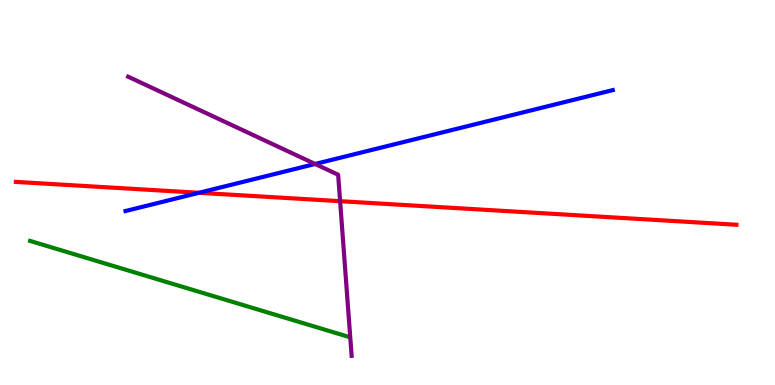[{'lines': ['blue', 'red'], 'intersections': [{'x': 2.57, 'y': 4.99}]}, {'lines': ['green', 'red'], 'intersections': []}, {'lines': ['purple', 'red'], 'intersections': [{'x': 4.39, 'y': 4.77}]}, {'lines': ['blue', 'green'], 'intersections': []}, {'lines': ['blue', 'purple'], 'intersections': [{'x': 4.07, 'y': 5.74}]}, {'lines': ['green', 'purple'], 'intersections': []}]